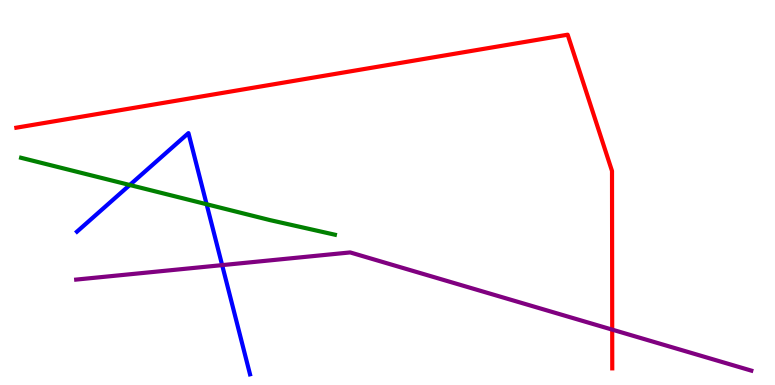[{'lines': ['blue', 'red'], 'intersections': []}, {'lines': ['green', 'red'], 'intersections': []}, {'lines': ['purple', 'red'], 'intersections': [{'x': 7.9, 'y': 1.44}]}, {'lines': ['blue', 'green'], 'intersections': [{'x': 1.67, 'y': 5.19}, {'x': 2.67, 'y': 4.7}]}, {'lines': ['blue', 'purple'], 'intersections': [{'x': 2.87, 'y': 3.11}]}, {'lines': ['green', 'purple'], 'intersections': []}]